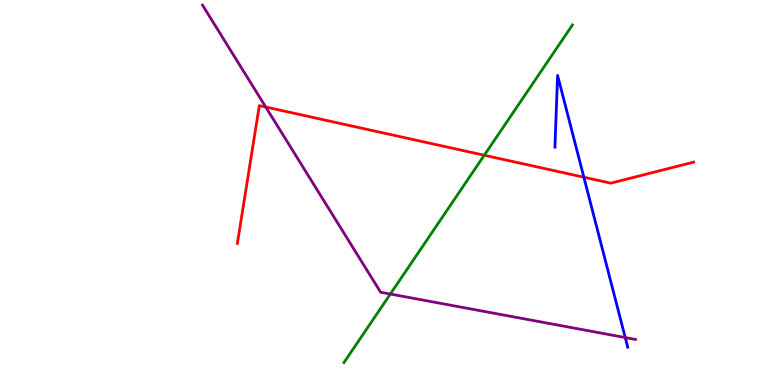[{'lines': ['blue', 'red'], 'intersections': [{'x': 7.53, 'y': 5.4}]}, {'lines': ['green', 'red'], 'intersections': [{'x': 6.25, 'y': 5.97}]}, {'lines': ['purple', 'red'], 'intersections': [{'x': 3.43, 'y': 7.22}]}, {'lines': ['blue', 'green'], 'intersections': []}, {'lines': ['blue', 'purple'], 'intersections': [{'x': 8.07, 'y': 1.23}]}, {'lines': ['green', 'purple'], 'intersections': [{'x': 5.04, 'y': 2.36}]}]